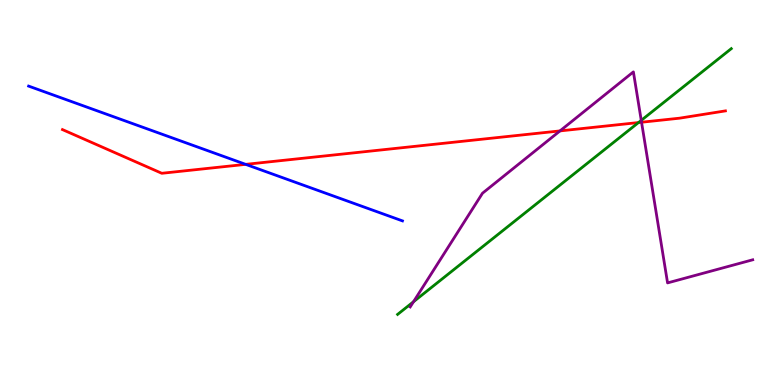[{'lines': ['blue', 'red'], 'intersections': [{'x': 3.17, 'y': 5.73}]}, {'lines': ['green', 'red'], 'intersections': [{'x': 8.24, 'y': 6.82}]}, {'lines': ['purple', 'red'], 'intersections': [{'x': 7.23, 'y': 6.6}, {'x': 8.28, 'y': 6.83}]}, {'lines': ['blue', 'green'], 'intersections': []}, {'lines': ['blue', 'purple'], 'intersections': []}, {'lines': ['green', 'purple'], 'intersections': [{'x': 5.34, 'y': 2.16}, {'x': 8.27, 'y': 6.87}]}]